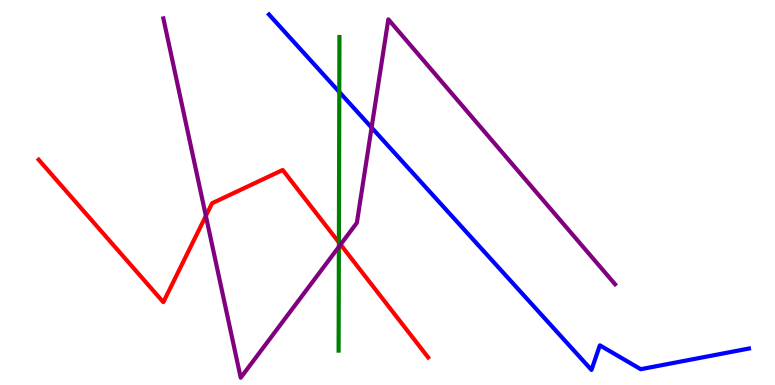[{'lines': ['blue', 'red'], 'intersections': []}, {'lines': ['green', 'red'], 'intersections': [{'x': 4.37, 'y': 3.7}]}, {'lines': ['purple', 'red'], 'intersections': [{'x': 2.66, 'y': 4.39}, {'x': 4.39, 'y': 3.65}]}, {'lines': ['blue', 'green'], 'intersections': [{'x': 4.38, 'y': 7.61}]}, {'lines': ['blue', 'purple'], 'intersections': [{'x': 4.79, 'y': 6.69}]}, {'lines': ['green', 'purple'], 'intersections': [{'x': 4.37, 'y': 3.59}]}]